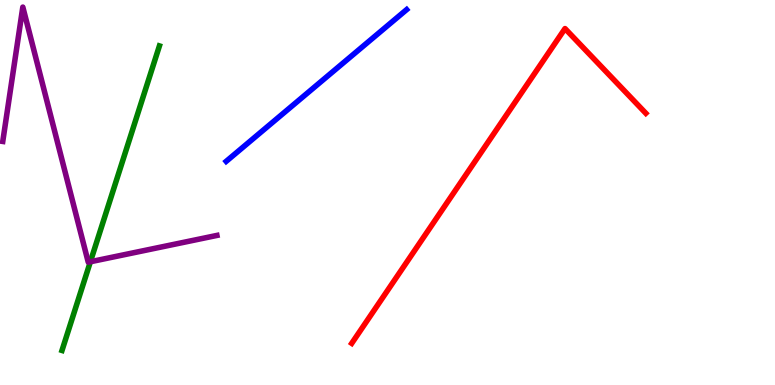[{'lines': ['blue', 'red'], 'intersections': []}, {'lines': ['green', 'red'], 'intersections': []}, {'lines': ['purple', 'red'], 'intersections': []}, {'lines': ['blue', 'green'], 'intersections': []}, {'lines': ['blue', 'purple'], 'intersections': []}, {'lines': ['green', 'purple'], 'intersections': [{'x': 1.17, 'y': 3.2}]}]